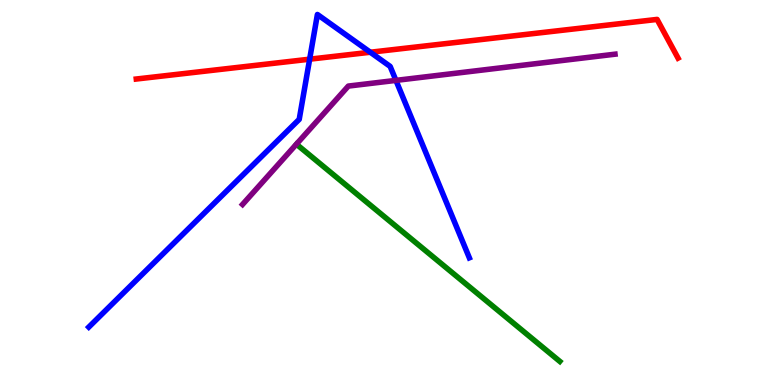[{'lines': ['blue', 'red'], 'intersections': [{'x': 4.0, 'y': 8.46}, {'x': 4.78, 'y': 8.64}]}, {'lines': ['green', 'red'], 'intersections': []}, {'lines': ['purple', 'red'], 'intersections': []}, {'lines': ['blue', 'green'], 'intersections': []}, {'lines': ['blue', 'purple'], 'intersections': [{'x': 5.11, 'y': 7.91}]}, {'lines': ['green', 'purple'], 'intersections': []}]